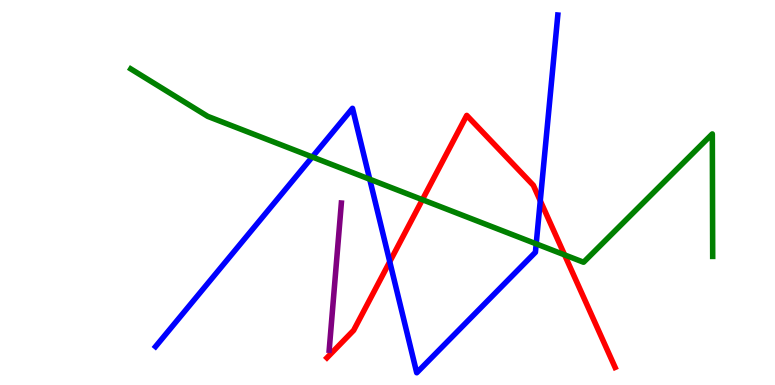[{'lines': ['blue', 'red'], 'intersections': [{'x': 5.03, 'y': 3.2}, {'x': 6.97, 'y': 4.79}]}, {'lines': ['green', 'red'], 'intersections': [{'x': 5.45, 'y': 4.81}, {'x': 7.28, 'y': 3.38}]}, {'lines': ['purple', 'red'], 'intersections': []}, {'lines': ['blue', 'green'], 'intersections': [{'x': 4.03, 'y': 5.92}, {'x': 4.77, 'y': 5.34}, {'x': 6.92, 'y': 3.67}]}, {'lines': ['blue', 'purple'], 'intersections': []}, {'lines': ['green', 'purple'], 'intersections': []}]